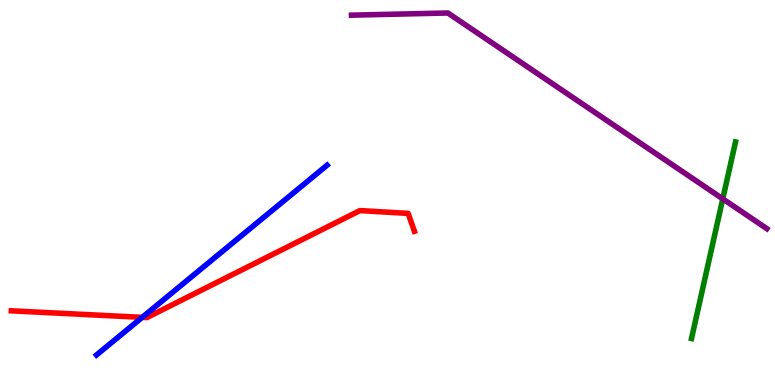[{'lines': ['blue', 'red'], 'intersections': [{'x': 1.84, 'y': 1.76}]}, {'lines': ['green', 'red'], 'intersections': []}, {'lines': ['purple', 'red'], 'intersections': []}, {'lines': ['blue', 'green'], 'intersections': []}, {'lines': ['blue', 'purple'], 'intersections': []}, {'lines': ['green', 'purple'], 'intersections': [{'x': 9.33, 'y': 4.83}]}]